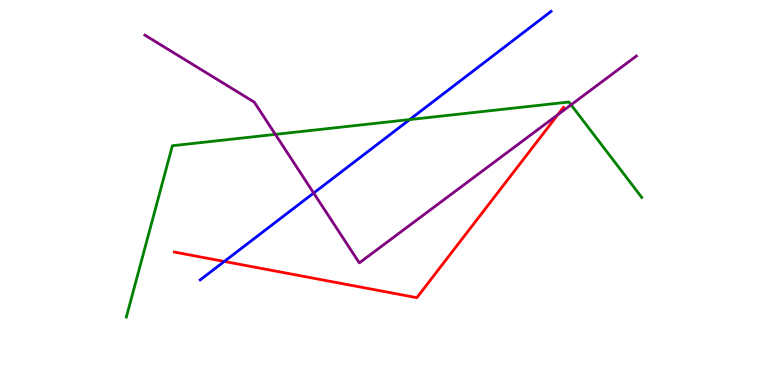[{'lines': ['blue', 'red'], 'intersections': [{'x': 2.89, 'y': 3.21}]}, {'lines': ['green', 'red'], 'intersections': []}, {'lines': ['purple', 'red'], 'intersections': [{'x': 7.2, 'y': 7.02}]}, {'lines': ['blue', 'green'], 'intersections': [{'x': 5.29, 'y': 6.89}]}, {'lines': ['blue', 'purple'], 'intersections': [{'x': 4.05, 'y': 4.99}]}, {'lines': ['green', 'purple'], 'intersections': [{'x': 3.55, 'y': 6.51}, {'x': 7.37, 'y': 7.28}]}]